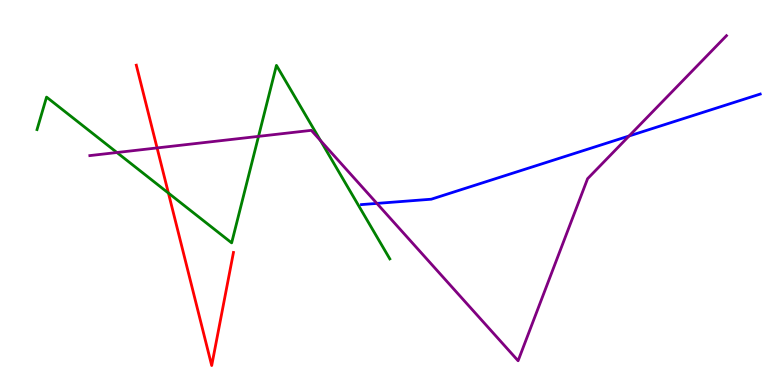[{'lines': ['blue', 'red'], 'intersections': []}, {'lines': ['green', 'red'], 'intersections': [{'x': 2.17, 'y': 4.99}]}, {'lines': ['purple', 'red'], 'intersections': [{'x': 2.03, 'y': 6.16}]}, {'lines': ['blue', 'green'], 'intersections': []}, {'lines': ['blue', 'purple'], 'intersections': [{'x': 4.86, 'y': 4.72}, {'x': 8.12, 'y': 6.47}]}, {'lines': ['green', 'purple'], 'intersections': [{'x': 1.51, 'y': 6.04}, {'x': 3.34, 'y': 6.46}, {'x': 4.14, 'y': 6.35}]}]